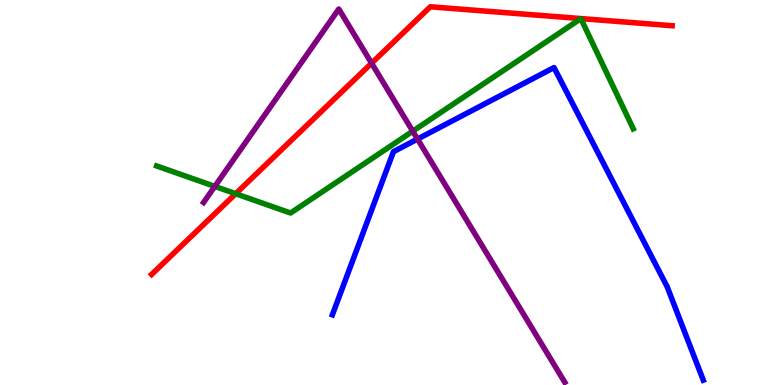[{'lines': ['blue', 'red'], 'intersections': []}, {'lines': ['green', 'red'], 'intersections': [{'x': 3.04, 'y': 4.97}]}, {'lines': ['purple', 'red'], 'intersections': [{'x': 4.79, 'y': 8.36}]}, {'lines': ['blue', 'green'], 'intersections': []}, {'lines': ['blue', 'purple'], 'intersections': [{'x': 5.39, 'y': 6.39}]}, {'lines': ['green', 'purple'], 'intersections': [{'x': 2.77, 'y': 5.16}, {'x': 5.33, 'y': 6.59}]}]